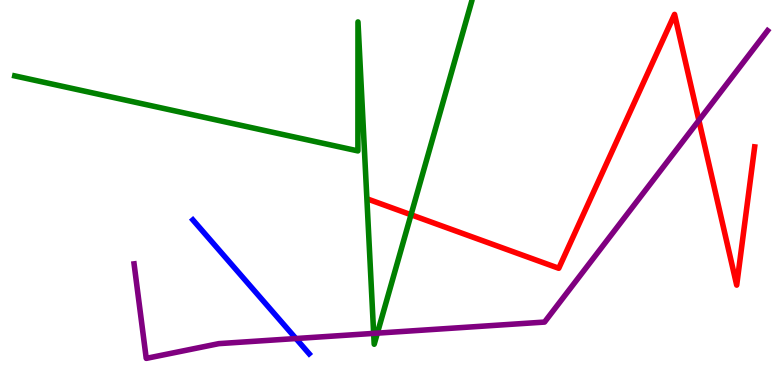[{'lines': ['blue', 'red'], 'intersections': []}, {'lines': ['green', 'red'], 'intersections': [{'x': 5.3, 'y': 4.42}]}, {'lines': ['purple', 'red'], 'intersections': [{'x': 9.02, 'y': 6.87}]}, {'lines': ['blue', 'green'], 'intersections': []}, {'lines': ['blue', 'purple'], 'intersections': [{'x': 3.82, 'y': 1.21}]}, {'lines': ['green', 'purple'], 'intersections': [{'x': 4.82, 'y': 1.34}, {'x': 4.87, 'y': 1.35}]}]